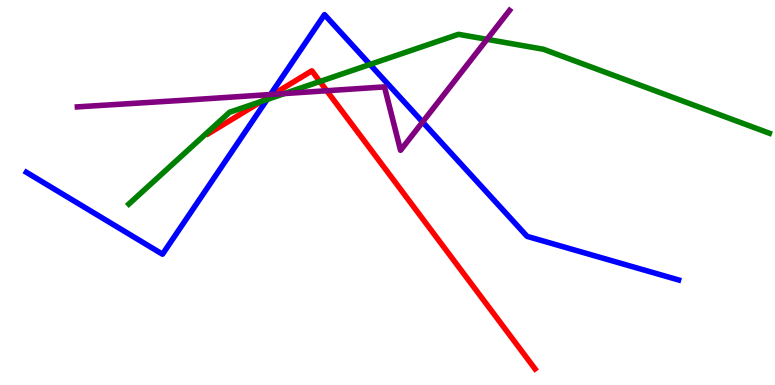[{'lines': ['blue', 'red'], 'intersections': [{'x': 3.47, 'y': 7.48}]}, {'lines': ['green', 'red'], 'intersections': [{'x': 3.37, 'y': 7.37}, {'x': 4.13, 'y': 7.88}]}, {'lines': ['purple', 'red'], 'intersections': [{'x': 3.52, 'y': 7.55}, {'x': 4.22, 'y': 7.64}]}, {'lines': ['blue', 'green'], 'intersections': [{'x': 3.45, 'y': 7.42}, {'x': 4.77, 'y': 8.33}]}, {'lines': ['blue', 'purple'], 'intersections': [{'x': 3.49, 'y': 7.55}, {'x': 5.45, 'y': 6.83}]}, {'lines': ['green', 'purple'], 'intersections': [{'x': 3.67, 'y': 7.57}, {'x': 6.28, 'y': 8.98}]}]